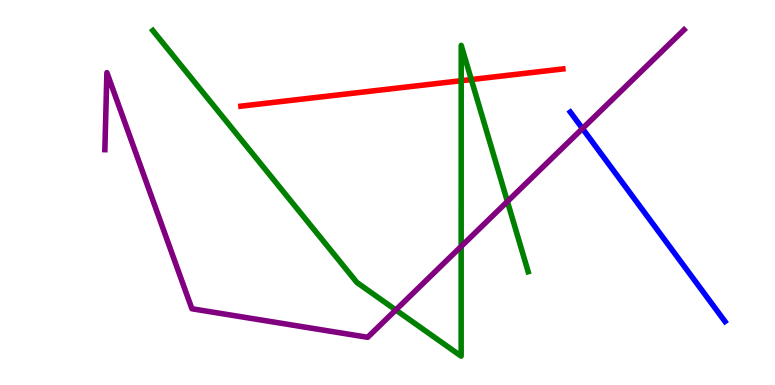[{'lines': ['blue', 'red'], 'intersections': []}, {'lines': ['green', 'red'], 'intersections': [{'x': 5.95, 'y': 7.9}, {'x': 6.08, 'y': 7.93}]}, {'lines': ['purple', 'red'], 'intersections': []}, {'lines': ['blue', 'green'], 'intersections': []}, {'lines': ['blue', 'purple'], 'intersections': [{'x': 7.52, 'y': 6.66}]}, {'lines': ['green', 'purple'], 'intersections': [{'x': 5.11, 'y': 1.95}, {'x': 5.95, 'y': 3.6}, {'x': 6.55, 'y': 4.77}]}]